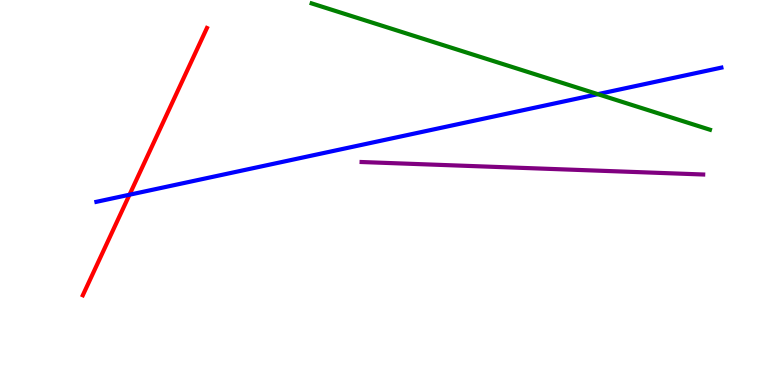[{'lines': ['blue', 'red'], 'intersections': [{'x': 1.67, 'y': 4.94}]}, {'lines': ['green', 'red'], 'intersections': []}, {'lines': ['purple', 'red'], 'intersections': []}, {'lines': ['blue', 'green'], 'intersections': [{'x': 7.71, 'y': 7.55}]}, {'lines': ['blue', 'purple'], 'intersections': []}, {'lines': ['green', 'purple'], 'intersections': []}]